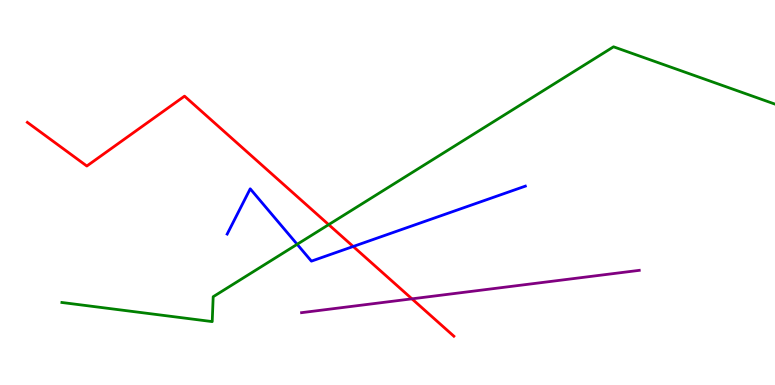[{'lines': ['blue', 'red'], 'intersections': [{'x': 4.56, 'y': 3.6}]}, {'lines': ['green', 'red'], 'intersections': [{'x': 4.24, 'y': 4.17}]}, {'lines': ['purple', 'red'], 'intersections': [{'x': 5.32, 'y': 2.24}]}, {'lines': ['blue', 'green'], 'intersections': [{'x': 3.83, 'y': 3.65}]}, {'lines': ['blue', 'purple'], 'intersections': []}, {'lines': ['green', 'purple'], 'intersections': []}]